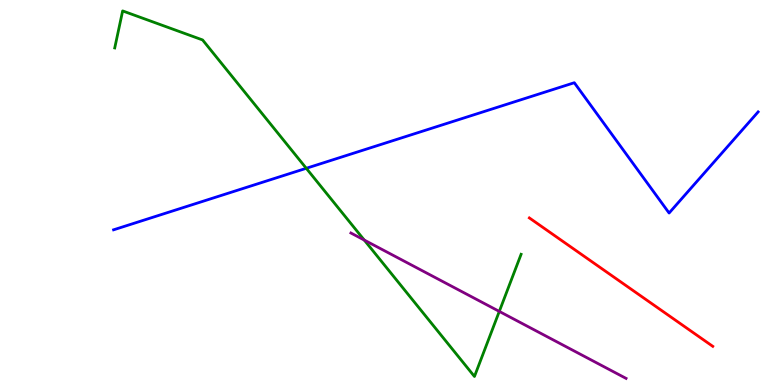[{'lines': ['blue', 'red'], 'intersections': []}, {'lines': ['green', 'red'], 'intersections': []}, {'lines': ['purple', 'red'], 'intersections': []}, {'lines': ['blue', 'green'], 'intersections': [{'x': 3.95, 'y': 5.63}]}, {'lines': ['blue', 'purple'], 'intersections': []}, {'lines': ['green', 'purple'], 'intersections': [{'x': 4.7, 'y': 3.76}, {'x': 6.44, 'y': 1.91}]}]